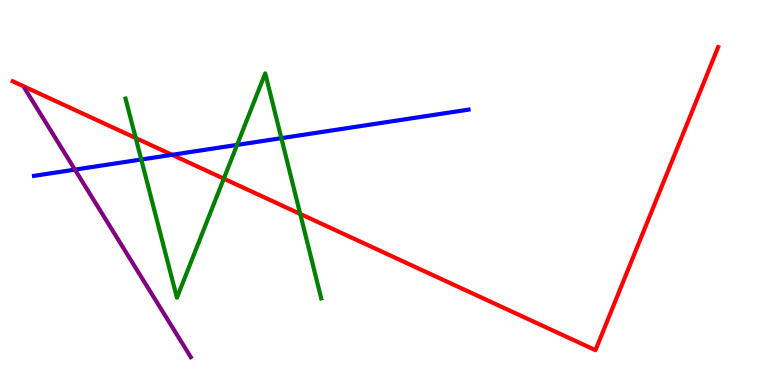[{'lines': ['blue', 'red'], 'intersections': [{'x': 2.22, 'y': 5.98}]}, {'lines': ['green', 'red'], 'intersections': [{'x': 1.75, 'y': 6.42}, {'x': 2.89, 'y': 5.36}, {'x': 3.87, 'y': 4.44}]}, {'lines': ['purple', 'red'], 'intersections': []}, {'lines': ['blue', 'green'], 'intersections': [{'x': 1.82, 'y': 5.86}, {'x': 3.06, 'y': 6.24}, {'x': 3.63, 'y': 6.41}]}, {'lines': ['blue', 'purple'], 'intersections': [{'x': 0.967, 'y': 5.59}]}, {'lines': ['green', 'purple'], 'intersections': []}]